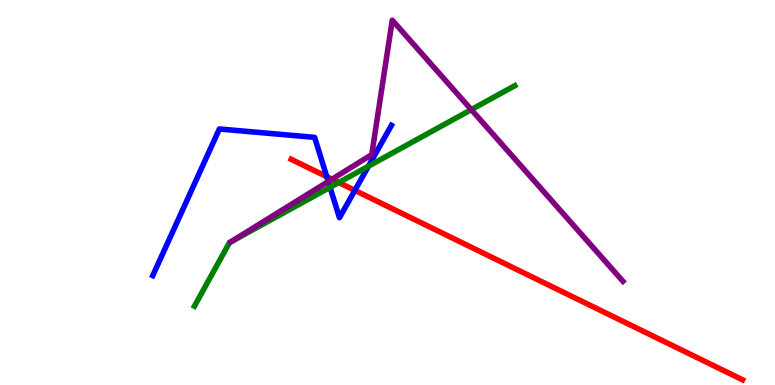[{'lines': ['blue', 'red'], 'intersections': [{'x': 4.22, 'y': 5.41}, {'x': 4.58, 'y': 5.06}]}, {'lines': ['green', 'red'], 'intersections': [{'x': 4.37, 'y': 5.26}]}, {'lines': ['purple', 'red'], 'intersections': [{'x': 4.28, 'y': 5.35}]}, {'lines': ['blue', 'green'], 'intersections': [{'x': 4.26, 'y': 5.13}, {'x': 4.75, 'y': 5.68}]}, {'lines': ['blue', 'purple'], 'intersections': [{'x': 4.24, 'y': 5.29}]}, {'lines': ['green', 'purple'], 'intersections': [{'x': 6.08, 'y': 7.15}]}]